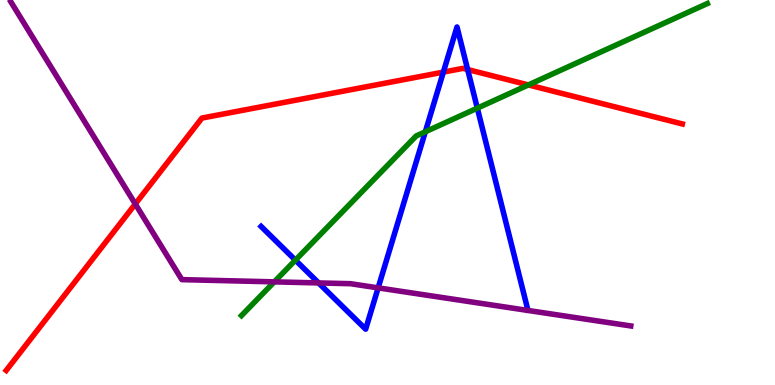[{'lines': ['blue', 'red'], 'intersections': [{'x': 5.72, 'y': 8.13}, {'x': 6.03, 'y': 8.19}]}, {'lines': ['green', 'red'], 'intersections': [{'x': 6.82, 'y': 7.79}]}, {'lines': ['purple', 'red'], 'intersections': [{'x': 1.75, 'y': 4.7}]}, {'lines': ['blue', 'green'], 'intersections': [{'x': 3.81, 'y': 3.24}, {'x': 5.49, 'y': 6.58}, {'x': 6.16, 'y': 7.19}]}, {'lines': ['blue', 'purple'], 'intersections': [{'x': 4.11, 'y': 2.65}, {'x': 4.88, 'y': 2.52}]}, {'lines': ['green', 'purple'], 'intersections': [{'x': 3.54, 'y': 2.68}]}]